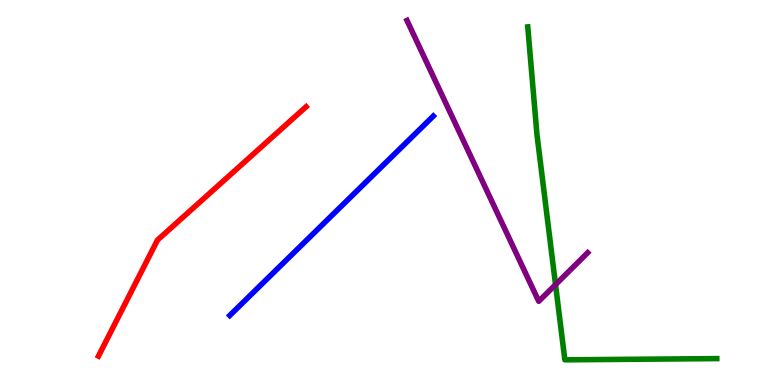[{'lines': ['blue', 'red'], 'intersections': []}, {'lines': ['green', 'red'], 'intersections': []}, {'lines': ['purple', 'red'], 'intersections': []}, {'lines': ['blue', 'green'], 'intersections': []}, {'lines': ['blue', 'purple'], 'intersections': []}, {'lines': ['green', 'purple'], 'intersections': [{'x': 7.17, 'y': 2.61}]}]